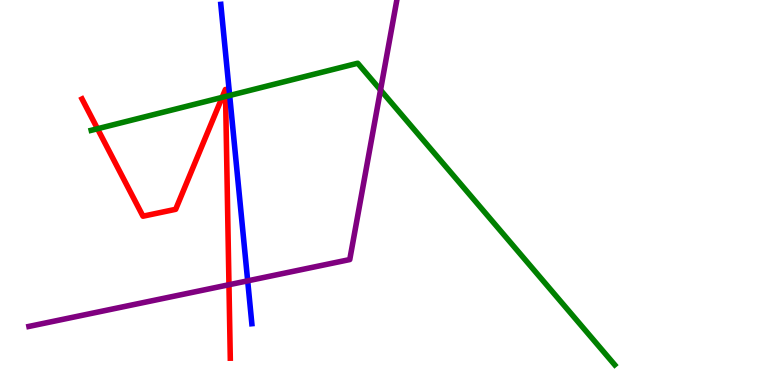[{'lines': ['blue', 'red'], 'intersections': []}, {'lines': ['green', 'red'], 'intersections': [{'x': 1.26, 'y': 6.66}, {'x': 2.87, 'y': 7.47}, {'x': 2.91, 'y': 7.49}]}, {'lines': ['purple', 'red'], 'intersections': [{'x': 2.95, 'y': 2.6}]}, {'lines': ['blue', 'green'], 'intersections': [{'x': 2.96, 'y': 7.52}]}, {'lines': ['blue', 'purple'], 'intersections': [{'x': 3.2, 'y': 2.71}]}, {'lines': ['green', 'purple'], 'intersections': [{'x': 4.91, 'y': 7.66}]}]